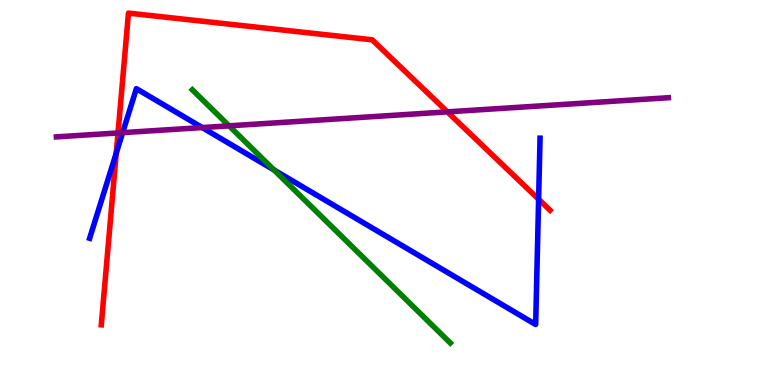[{'lines': ['blue', 'red'], 'intersections': [{'x': 1.5, 'y': 6.02}, {'x': 6.95, 'y': 4.82}]}, {'lines': ['green', 'red'], 'intersections': []}, {'lines': ['purple', 'red'], 'intersections': [{'x': 1.52, 'y': 6.55}, {'x': 5.77, 'y': 7.09}]}, {'lines': ['blue', 'green'], 'intersections': [{'x': 3.54, 'y': 5.59}]}, {'lines': ['blue', 'purple'], 'intersections': [{'x': 1.58, 'y': 6.55}, {'x': 2.61, 'y': 6.69}]}, {'lines': ['green', 'purple'], 'intersections': [{'x': 2.96, 'y': 6.73}]}]